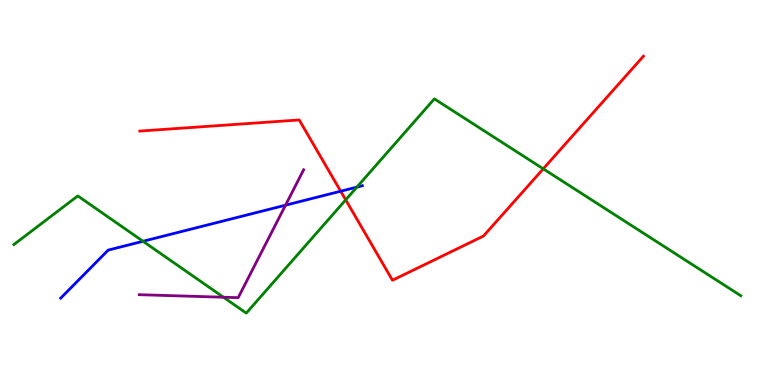[{'lines': ['blue', 'red'], 'intersections': [{'x': 4.4, 'y': 5.03}]}, {'lines': ['green', 'red'], 'intersections': [{'x': 4.46, 'y': 4.81}, {'x': 7.01, 'y': 5.62}]}, {'lines': ['purple', 'red'], 'intersections': []}, {'lines': ['blue', 'green'], 'intersections': [{'x': 1.85, 'y': 3.73}, {'x': 4.61, 'y': 5.14}]}, {'lines': ['blue', 'purple'], 'intersections': [{'x': 3.68, 'y': 4.67}]}, {'lines': ['green', 'purple'], 'intersections': [{'x': 2.88, 'y': 2.28}]}]